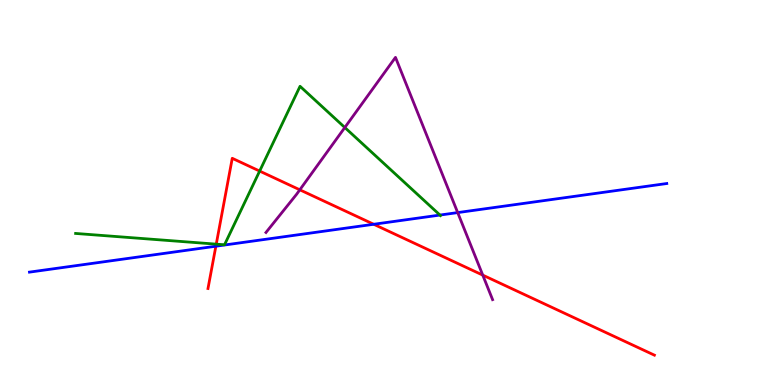[{'lines': ['blue', 'red'], 'intersections': [{'x': 2.79, 'y': 3.6}, {'x': 4.82, 'y': 4.17}]}, {'lines': ['green', 'red'], 'intersections': [{'x': 2.79, 'y': 3.66}, {'x': 3.35, 'y': 5.56}]}, {'lines': ['purple', 'red'], 'intersections': [{'x': 3.87, 'y': 5.07}, {'x': 6.23, 'y': 2.85}]}, {'lines': ['blue', 'green'], 'intersections': [{'x': 5.68, 'y': 4.41}]}, {'lines': ['blue', 'purple'], 'intersections': [{'x': 5.91, 'y': 4.48}]}, {'lines': ['green', 'purple'], 'intersections': [{'x': 4.45, 'y': 6.69}]}]